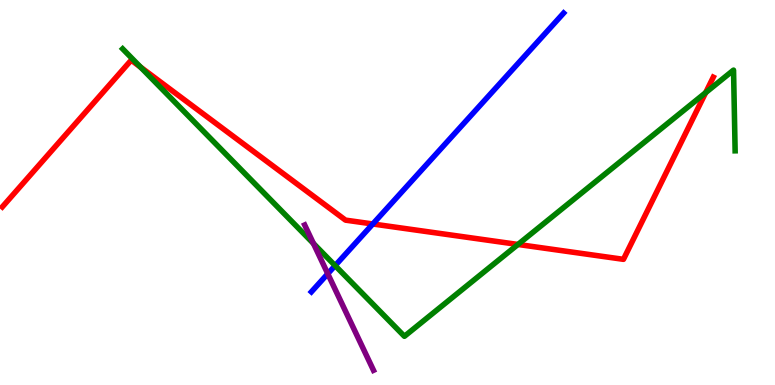[{'lines': ['blue', 'red'], 'intersections': [{'x': 4.81, 'y': 4.18}]}, {'lines': ['green', 'red'], 'intersections': [{'x': 1.81, 'y': 8.26}, {'x': 6.68, 'y': 3.65}, {'x': 9.11, 'y': 7.59}]}, {'lines': ['purple', 'red'], 'intersections': []}, {'lines': ['blue', 'green'], 'intersections': [{'x': 4.32, 'y': 3.1}]}, {'lines': ['blue', 'purple'], 'intersections': [{'x': 4.23, 'y': 2.89}]}, {'lines': ['green', 'purple'], 'intersections': [{'x': 4.04, 'y': 3.68}]}]